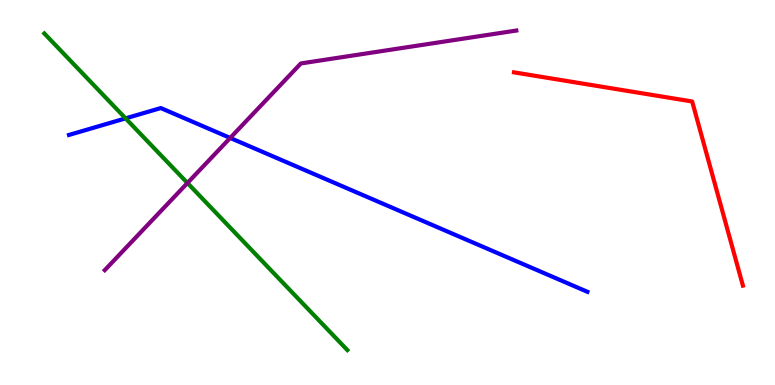[{'lines': ['blue', 'red'], 'intersections': []}, {'lines': ['green', 'red'], 'intersections': []}, {'lines': ['purple', 'red'], 'intersections': []}, {'lines': ['blue', 'green'], 'intersections': [{'x': 1.62, 'y': 6.93}]}, {'lines': ['blue', 'purple'], 'intersections': [{'x': 2.97, 'y': 6.42}]}, {'lines': ['green', 'purple'], 'intersections': [{'x': 2.42, 'y': 5.25}]}]